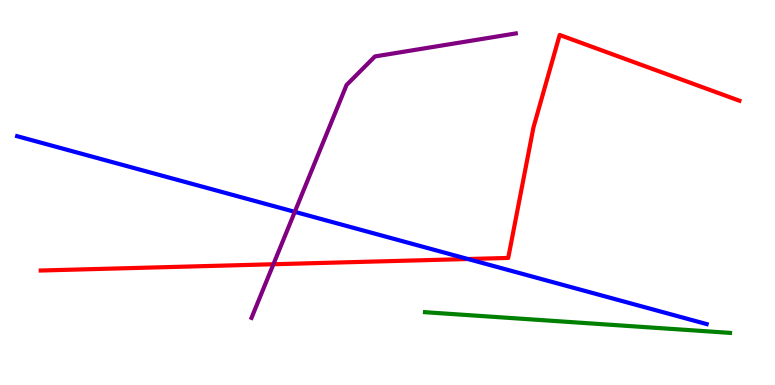[{'lines': ['blue', 'red'], 'intersections': [{'x': 6.04, 'y': 3.27}]}, {'lines': ['green', 'red'], 'intersections': []}, {'lines': ['purple', 'red'], 'intersections': [{'x': 3.53, 'y': 3.14}]}, {'lines': ['blue', 'green'], 'intersections': []}, {'lines': ['blue', 'purple'], 'intersections': [{'x': 3.8, 'y': 4.5}]}, {'lines': ['green', 'purple'], 'intersections': []}]